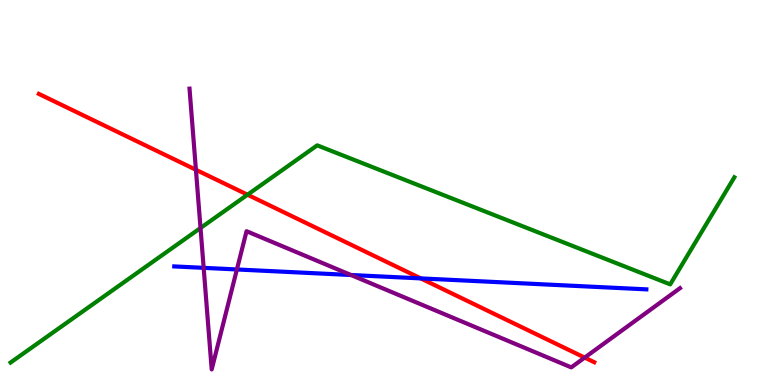[{'lines': ['blue', 'red'], 'intersections': [{'x': 5.43, 'y': 2.77}]}, {'lines': ['green', 'red'], 'intersections': [{'x': 3.19, 'y': 4.94}]}, {'lines': ['purple', 'red'], 'intersections': [{'x': 2.53, 'y': 5.59}, {'x': 7.54, 'y': 0.712}]}, {'lines': ['blue', 'green'], 'intersections': []}, {'lines': ['blue', 'purple'], 'intersections': [{'x': 2.63, 'y': 3.04}, {'x': 3.06, 'y': 3.0}, {'x': 4.53, 'y': 2.86}]}, {'lines': ['green', 'purple'], 'intersections': [{'x': 2.59, 'y': 4.08}]}]